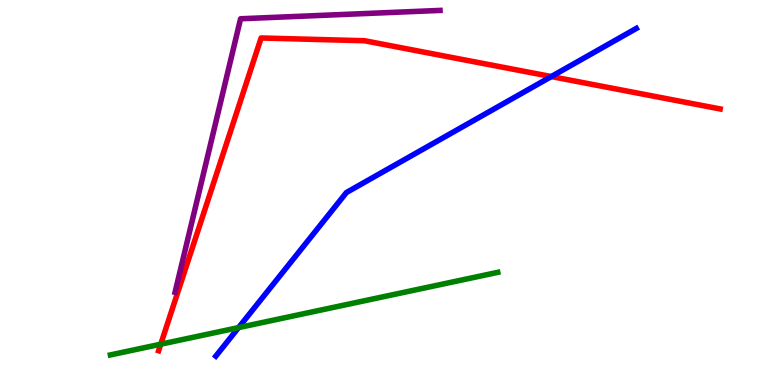[{'lines': ['blue', 'red'], 'intersections': [{'x': 7.11, 'y': 8.01}]}, {'lines': ['green', 'red'], 'intersections': [{'x': 2.07, 'y': 1.06}]}, {'lines': ['purple', 'red'], 'intersections': []}, {'lines': ['blue', 'green'], 'intersections': [{'x': 3.08, 'y': 1.49}]}, {'lines': ['blue', 'purple'], 'intersections': []}, {'lines': ['green', 'purple'], 'intersections': []}]